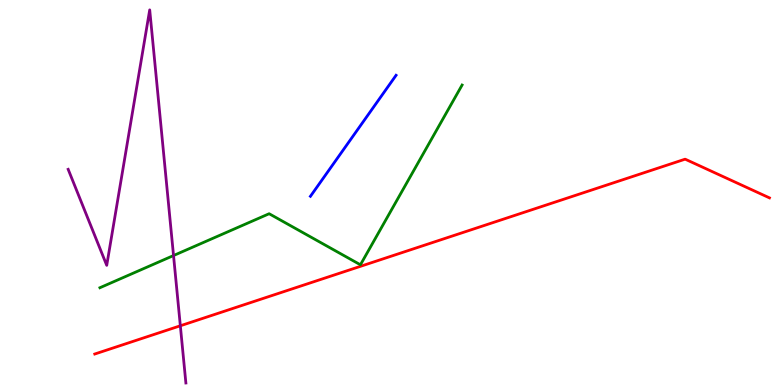[{'lines': ['blue', 'red'], 'intersections': []}, {'lines': ['green', 'red'], 'intersections': []}, {'lines': ['purple', 'red'], 'intersections': [{'x': 2.33, 'y': 1.54}]}, {'lines': ['blue', 'green'], 'intersections': []}, {'lines': ['blue', 'purple'], 'intersections': []}, {'lines': ['green', 'purple'], 'intersections': [{'x': 2.24, 'y': 3.36}]}]